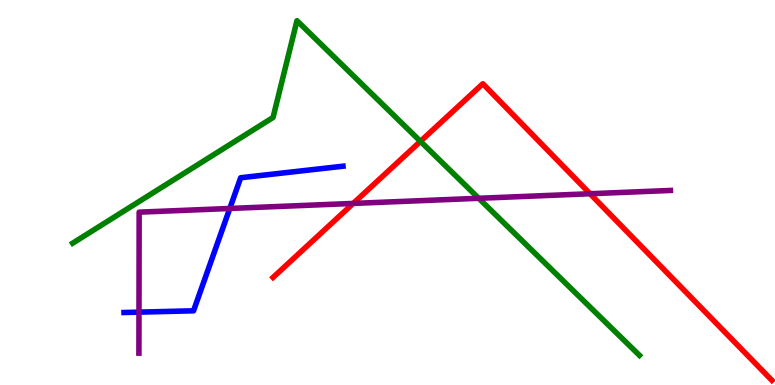[{'lines': ['blue', 'red'], 'intersections': []}, {'lines': ['green', 'red'], 'intersections': [{'x': 5.43, 'y': 6.33}]}, {'lines': ['purple', 'red'], 'intersections': [{'x': 4.56, 'y': 4.72}, {'x': 7.61, 'y': 4.97}]}, {'lines': ['blue', 'green'], 'intersections': []}, {'lines': ['blue', 'purple'], 'intersections': [{'x': 1.79, 'y': 1.89}, {'x': 2.97, 'y': 4.59}]}, {'lines': ['green', 'purple'], 'intersections': [{'x': 6.18, 'y': 4.85}]}]